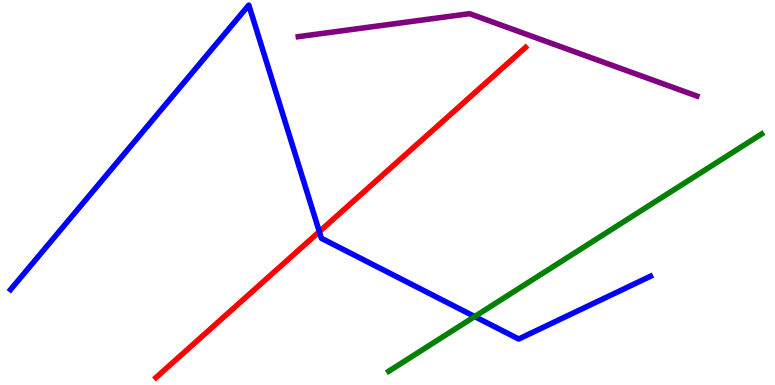[{'lines': ['blue', 'red'], 'intersections': [{'x': 4.12, 'y': 3.98}]}, {'lines': ['green', 'red'], 'intersections': []}, {'lines': ['purple', 'red'], 'intersections': []}, {'lines': ['blue', 'green'], 'intersections': [{'x': 6.13, 'y': 1.78}]}, {'lines': ['blue', 'purple'], 'intersections': []}, {'lines': ['green', 'purple'], 'intersections': []}]